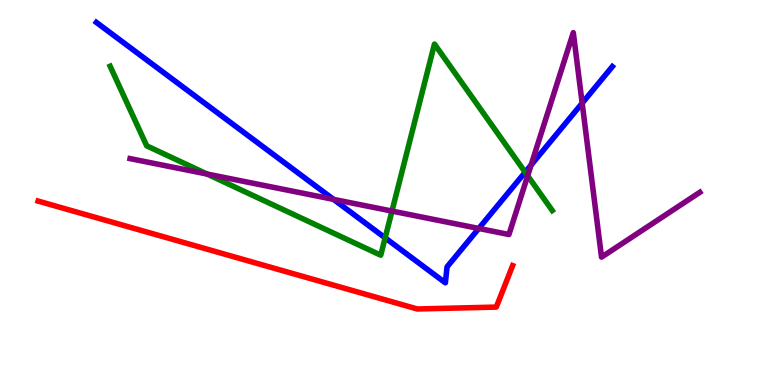[{'lines': ['blue', 'red'], 'intersections': []}, {'lines': ['green', 'red'], 'intersections': []}, {'lines': ['purple', 'red'], 'intersections': []}, {'lines': ['blue', 'green'], 'intersections': [{'x': 4.97, 'y': 3.82}, {'x': 6.78, 'y': 5.53}]}, {'lines': ['blue', 'purple'], 'intersections': [{'x': 4.3, 'y': 4.82}, {'x': 6.18, 'y': 4.07}, {'x': 6.85, 'y': 5.71}, {'x': 7.51, 'y': 7.32}]}, {'lines': ['green', 'purple'], 'intersections': [{'x': 2.67, 'y': 5.48}, {'x': 5.06, 'y': 4.52}, {'x': 6.81, 'y': 5.43}]}]